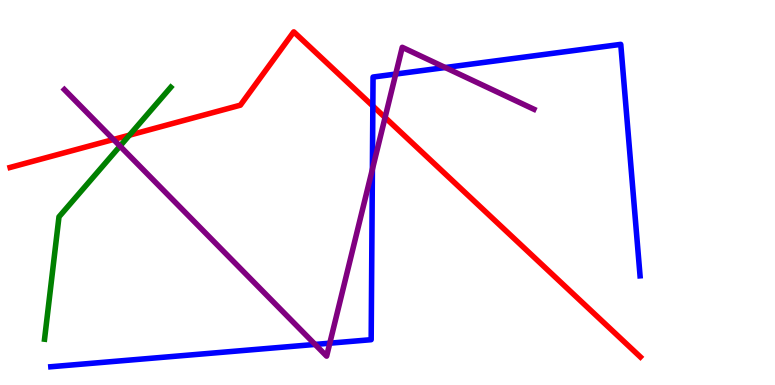[{'lines': ['blue', 'red'], 'intersections': [{'x': 4.81, 'y': 7.25}]}, {'lines': ['green', 'red'], 'intersections': [{'x': 1.67, 'y': 6.49}]}, {'lines': ['purple', 'red'], 'intersections': [{'x': 1.46, 'y': 6.38}, {'x': 4.97, 'y': 6.95}]}, {'lines': ['blue', 'green'], 'intersections': []}, {'lines': ['blue', 'purple'], 'intersections': [{'x': 4.07, 'y': 1.05}, {'x': 4.26, 'y': 1.09}, {'x': 4.81, 'y': 5.6}, {'x': 5.11, 'y': 8.08}, {'x': 5.74, 'y': 8.25}]}, {'lines': ['green', 'purple'], 'intersections': [{'x': 1.55, 'y': 6.2}]}]